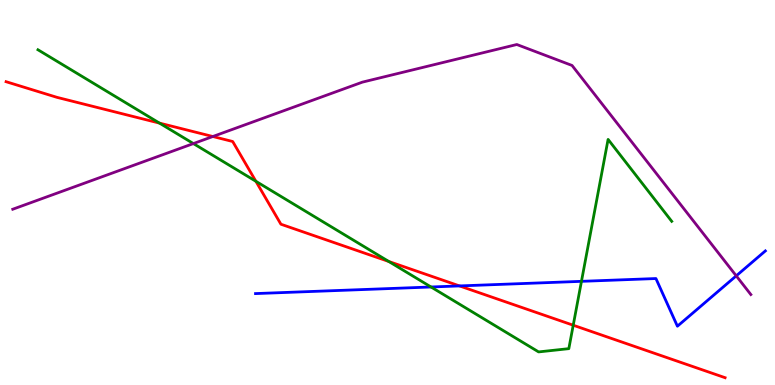[{'lines': ['blue', 'red'], 'intersections': [{'x': 5.93, 'y': 2.57}]}, {'lines': ['green', 'red'], 'intersections': [{'x': 2.06, 'y': 6.8}, {'x': 3.3, 'y': 5.29}, {'x': 5.02, 'y': 3.21}, {'x': 7.4, 'y': 1.55}]}, {'lines': ['purple', 'red'], 'intersections': [{'x': 2.75, 'y': 6.45}]}, {'lines': ['blue', 'green'], 'intersections': [{'x': 5.56, 'y': 2.55}, {'x': 7.5, 'y': 2.69}]}, {'lines': ['blue', 'purple'], 'intersections': [{'x': 9.5, 'y': 2.84}]}, {'lines': ['green', 'purple'], 'intersections': [{'x': 2.5, 'y': 6.27}]}]